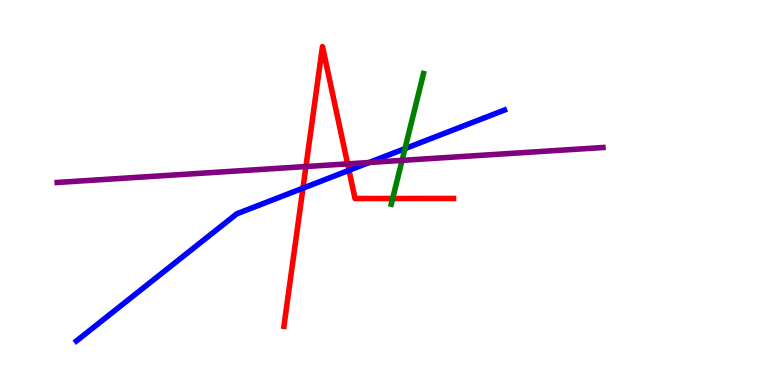[{'lines': ['blue', 'red'], 'intersections': [{'x': 3.91, 'y': 5.11}, {'x': 4.5, 'y': 5.58}]}, {'lines': ['green', 'red'], 'intersections': [{'x': 5.07, 'y': 4.84}]}, {'lines': ['purple', 'red'], 'intersections': [{'x': 3.95, 'y': 5.67}, {'x': 4.49, 'y': 5.74}]}, {'lines': ['blue', 'green'], 'intersections': [{'x': 5.23, 'y': 6.14}]}, {'lines': ['blue', 'purple'], 'intersections': [{'x': 4.76, 'y': 5.78}]}, {'lines': ['green', 'purple'], 'intersections': [{'x': 5.19, 'y': 5.83}]}]